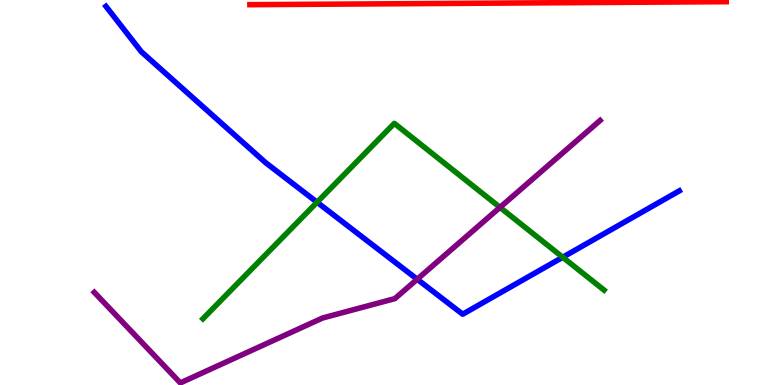[{'lines': ['blue', 'red'], 'intersections': []}, {'lines': ['green', 'red'], 'intersections': []}, {'lines': ['purple', 'red'], 'intersections': []}, {'lines': ['blue', 'green'], 'intersections': [{'x': 4.09, 'y': 4.75}, {'x': 7.26, 'y': 3.32}]}, {'lines': ['blue', 'purple'], 'intersections': [{'x': 5.38, 'y': 2.75}]}, {'lines': ['green', 'purple'], 'intersections': [{'x': 6.45, 'y': 4.61}]}]